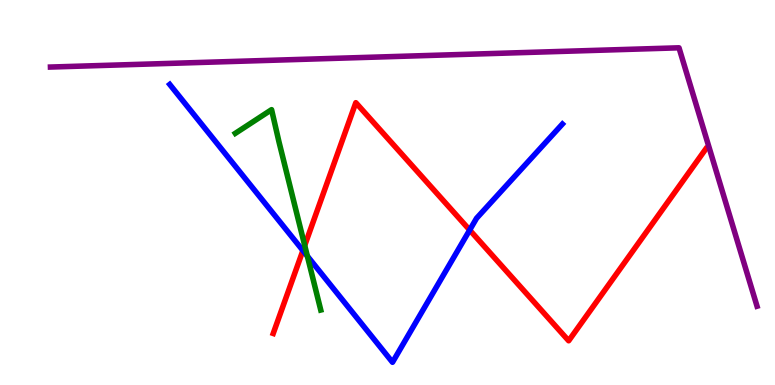[{'lines': ['blue', 'red'], 'intersections': [{'x': 3.91, 'y': 3.49}, {'x': 6.06, 'y': 4.02}]}, {'lines': ['green', 'red'], 'intersections': [{'x': 3.93, 'y': 3.62}]}, {'lines': ['purple', 'red'], 'intersections': []}, {'lines': ['blue', 'green'], 'intersections': [{'x': 3.97, 'y': 3.35}]}, {'lines': ['blue', 'purple'], 'intersections': []}, {'lines': ['green', 'purple'], 'intersections': []}]